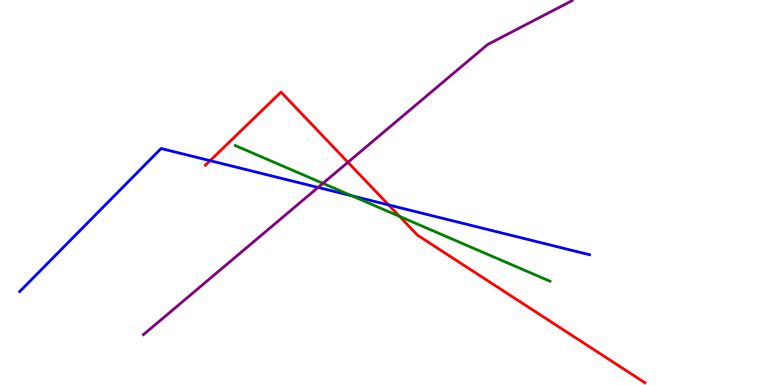[{'lines': ['blue', 'red'], 'intersections': [{'x': 2.71, 'y': 5.83}, {'x': 5.01, 'y': 4.68}]}, {'lines': ['green', 'red'], 'intersections': [{'x': 5.16, 'y': 4.38}]}, {'lines': ['purple', 'red'], 'intersections': [{'x': 4.49, 'y': 5.79}]}, {'lines': ['blue', 'green'], 'intersections': [{'x': 4.54, 'y': 4.91}]}, {'lines': ['blue', 'purple'], 'intersections': [{'x': 4.1, 'y': 5.13}]}, {'lines': ['green', 'purple'], 'intersections': [{'x': 4.17, 'y': 5.24}]}]